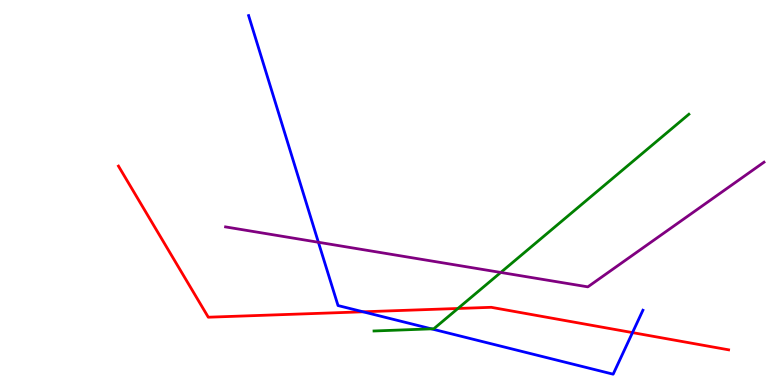[{'lines': ['blue', 'red'], 'intersections': [{'x': 4.68, 'y': 1.9}, {'x': 8.16, 'y': 1.36}]}, {'lines': ['green', 'red'], 'intersections': [{'x': 5.91, 'y': 1.99}]}, {'lines': ['purple', 'red'], 'intersections': []}, {'lines': ['blue', 'green'], 'intersections': [{'x': 5.57, 'y': 1.46}]}, {'lines': ['blue', 'purple'], 'intersections': [{'x': 4.11, 'y': 3.71}]}, {'lines': ['green', 'purple'], 'intersections': [{'x': 6.46, 'y': 2.92}]}]